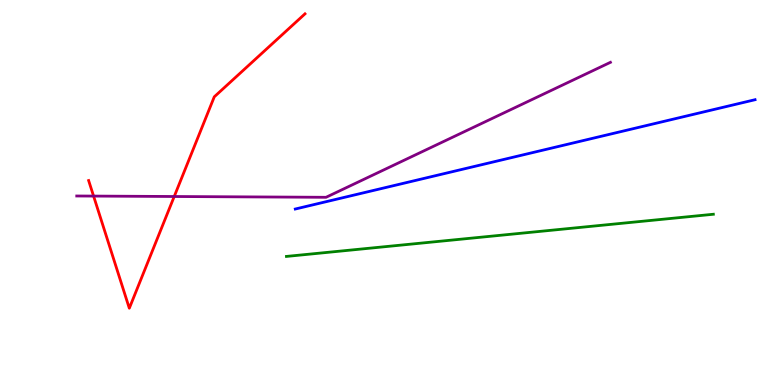[{'lines': ['blue', 'red'], 'intersections': []}, {'lines': ['green', 'red'], 'intersections': []}, {'lines': ['purple', 'red'], 'intersections': [{'x': 1.21, 'y': 4.91}, {'x': 2.25, 'y': 4.9}]}, {'lines': ['blue', 'green'], 'intersections': []}, {'lines': ['blue', 'purple'], 'intersections': []}, {'lines': ['green', 'purple'], 'intersections': []}]